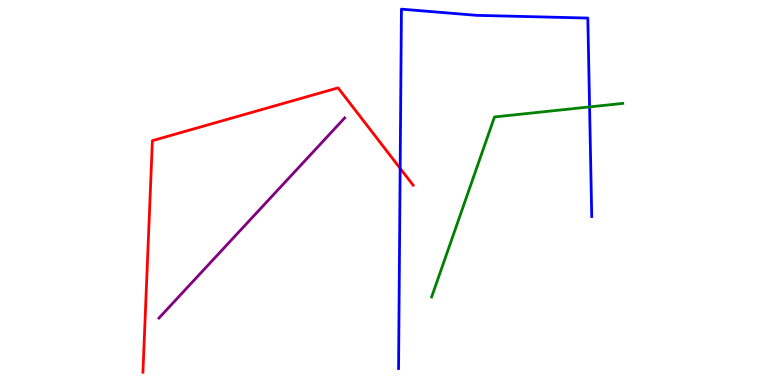[{'lines': ['blue', 'red'], 'intersections': [{'x': 5.16, 'y': 5.63}]}, {'lines': ['green', 'red'], 'intersections': []}, {'lines': ['purple', 'red'], 'intersections': []}, {'lines': ['blue', 'green'], 'intersections': [{'x': 7.61, 'y': 7.22}]}, {'lines': ['blue', 'purple'], 'intersections': []}, {'lines': ['green', 'purple'], 'intersections': []}]